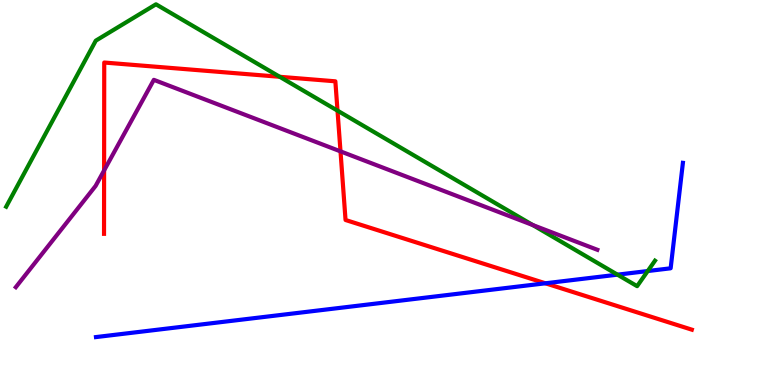[{'lines': ['blue', 'red'], 'intersections': [{'x': 7.04, 'y': 2.64}]}, {'lines': ['green', 'red'], 'intersections': [{'x': 3.61, 'y': 8.01}, {'x': 4.35, 'y': 7.13}]}, {'lines': ['purple', 'red'], 'intersections': [{'x': 1.34, 'y': 5.57}, {'x': 4.39, 'y': 6.07}]}, {'lines': ['blue', 'green'], 'intersections': [{'x': 7.97, 'y': 2.87}, {'x': 8.36, 'y': 2.96}]}, {'lines': ['blue', 'purple'], 'intersections': []}, {'lines': ['green', 'purple'], 'intersections': [{'x': 6.87, 'y': 4.15}]}]